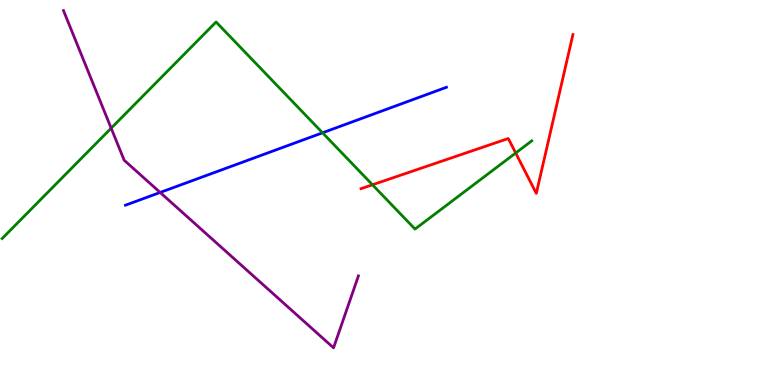[{'lines': ['blue', 'red'], 'intersections': []}, {'lines': ['green', 'red'], 'intersections': [{'x': 4.81, 'y': 5.2}, {'x': 6.65, 'y': 6.03}]}, {'lines': ['purple', 'red'], 'intersections': []}, {'lines': ['blue', 'green'], 'intersections': [{'x': 4.16, 'y': 6.55}]}, {'lines': ['blue', 'purple'], 'intersections': [{'x': 2.07, 'y': 5.0}]}, {'lines': ['green', 'purple'], 'intersections': [{'x': 1.43, 'y': 6.67}]}]